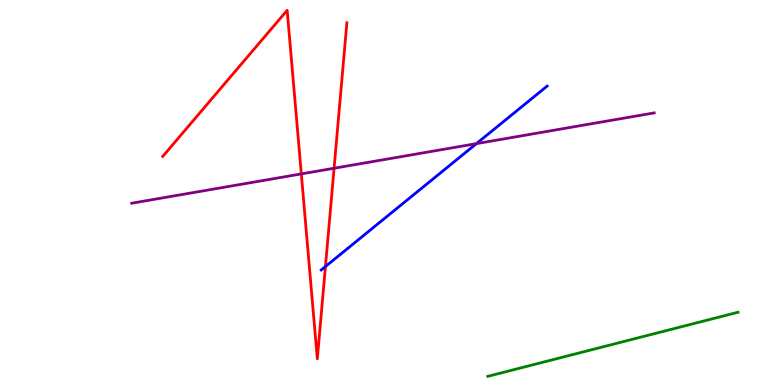[{'lines': ['blue', 'red'], 'intersections': [{'x': 4.2, 'y': 3.08}]}, {'lines': ['green', 'red'], 'intersections': []}, {'lines': ['purple', 'red'], 'intersections': [{'x': 3.89, 'y': 5.48}, {'x': 4.31, 'y': 5.63}]}, {'lines': ['blue', 'green'], 'intersections': []}, {'lines': ['blue', 'purple'], 'intersections': [{'x': 6.15, 'y': 6.27}]}, {'lines': ['green', 'purple'], 'intersections': []}]